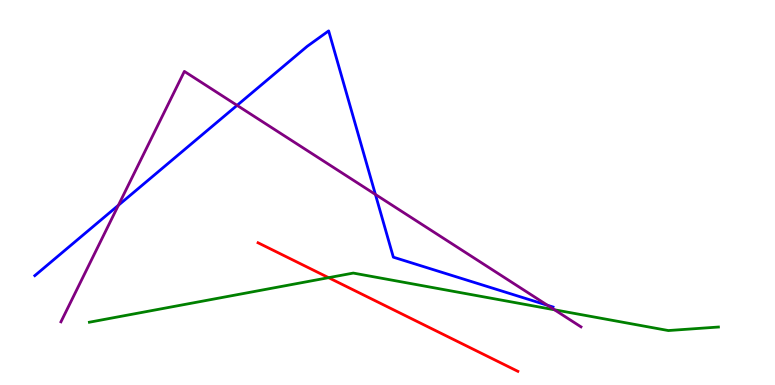[{'lines': ['blue', 'red'], 'intersections': []}, {'lines': ['green', 'red'], 'intersections': [{'x': 4.24, 'y': 2.79}]}, {'lines': ['purple', 'red'], 'intersections': []}, {'lines': ['blue', 'green'], 'intersections': []}, {'lines': ['blue', 'purple'], 'intersections': [{'x': 1.53, 'y': 4.67}, {'x': 3.06, 'y': 7.26}, {'x': 4.84, 'y': 4.95}, {'x': 7.06, 'y': 2.07}]}, {'lines': ['green', 'purple'], 'intersections': [{'x': 7.15, 'y': 1.95}]}]